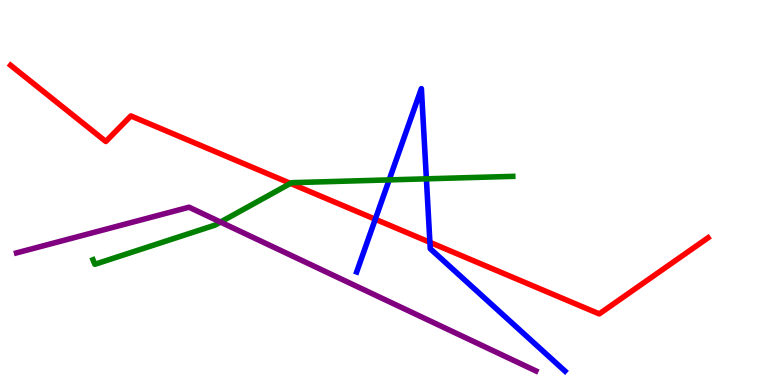[{'lines': ['blue', 'red'], 'intersections': [{'x': 4.84, 'y': 4.31}, {'x': 5.55, 'y': 3.71}]}, {'lines': ['green', 'red'], 'intersections': [{'x': 3.75, 'y': 5.24}]}, {'lines': ['purple', 'red'], 'intersections': []}, {'lines': ['blue', 'green'], 'intersections': [{'x': 5.02, 'y': 5.33}, {'x': 5.5, 'y': 5.35}]}, {'lines': ['blue', 'purple'], 'intersections': []}, {'lines': ['green', 'purple'], 'intersections': [{'x': 2.85, 'y': 4.23}]}]